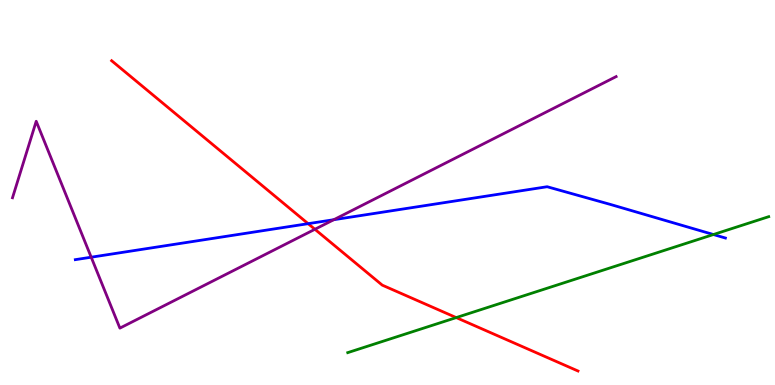[{'lines': ['blue', 'red'], 'intersections': [{'x': 3.98, 'y': 4.19}]}, {'lines': ['green', 'red'], 'intersections': [{'x': 5.89, 'y': 1.75}]}, {'lines': ['purple', 'red'], 'intersections': [{'x': 4.06, 'y': 4.04}]}, {'lines': ['blue', 'green'], 'intersections': [{'x': 9.21, 'y': 3.91}]}, {'lines': ['blue', 'purple'], 'intersections': [{'x': 1.18, 'y': 3.32}, {'x': 4.31, 'y': 4.29}]}, {'lines': ['green', 'purple'], 'intersections': []}]